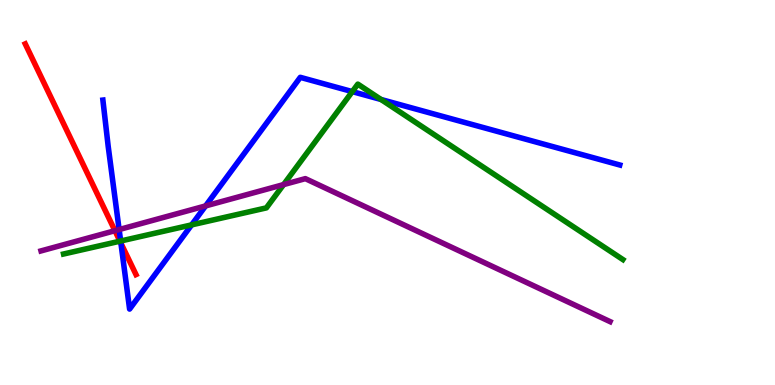[{'lines': ['blue', 'red'], 'intersections': [{'x': 1.56, 'y': 3.68}]}, {'lines': ['green', 'red'], 'intersections': [{'x': 1.55, 'y': 3.74}]}, {'lines': ['purple', 'red'], 'intersections': [{'x': 1.48, 'y': 4.01}]}, {'lines': ['blue', 'green'], 'intersections': [{'x': 1.56, 'y': 3.74}, {'x': 2.47, 'y': 4.16}, {'x': 4.55, 'y': 7.62}, {'x': 4.92, 'y': 7.42}]}, {'lines': ['blue', 'purple'], 'intersections': [{'x': 1.54, 'y': 4.04}, {'x': 2.65, 'y': 4.65}]}, {'lines': ['green', 'purple'], 'intersections': [{'x': 3.66, 'y': 5.21}]}]